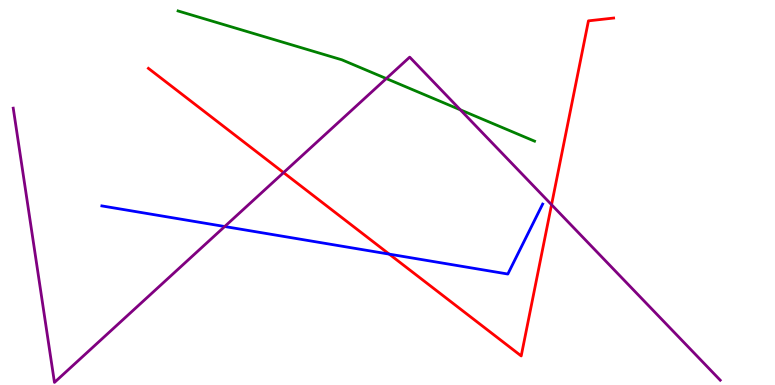[{'lines': ['blue', 'red'], 'intersections': [{'x': 5.02, 'y': 3.4}]}, {'lines': ['green', 'red'], 'intersections': []}, {'lines': ['purple', 'red'], 'intersections': [{'x': 3.66, 'y': 5.52}, {'x': 7.12, 'y': 4.68}]}, {'lines': ['blue', 'green'], 'intersections': []}, {'lines': ['blue', 'purple'], 'intersections': [{'x': 2.9, 'y': 4.12}]}, {'lines': ['green', 'purple'], 'intersections': [{'x': 4.98, 'y': 7.96}, {'x': 5.94, 'y': 7.15}]}]